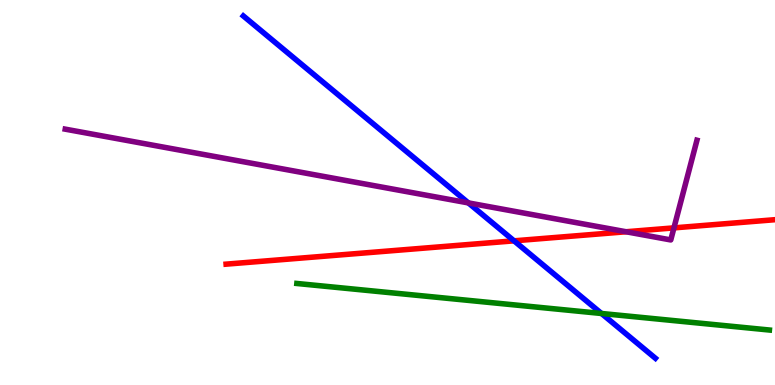[{'lines': ['blue', 'red'], 'intersections': [{'x': 6.63, 'y': 3.74}]}, {'lines': ['green', 'red'], 'intersections': []}, {'lines': ['purple', 'red'], 'intersections': [{'x': 8.08, 'y': 3.98}, {'x': 8.7, 'y': 4.08}]}, {'lines': ['blue', 'green'], 'intersections': [{'x': 7.76, 'y': 1.86}]}, {'lines': ['blue', 'purple'], 'intersections': [{'x': 6.04, 'y': 4.73}]}, {'lines': ['green', 'purple'], 'intersections': []}]